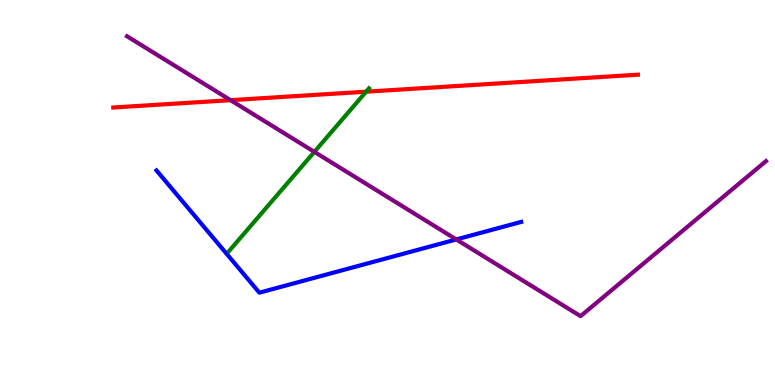[{'lines': ['blue', 'red'], 'intersections': []}, {'lines': ['green', 'red'], 'intersections': [{'x': 4.72, 'y': 7.62}]}, {'lines': ['purple', 'red'], 'intersections': [{'x': 2.98, 'y': 7.4}]}, {'lines': ['blue', 'green'], 'intersections': []}, {'lines': ['blue', 'purple'], 'intersections': [{'x': 5.89, 'y': 3.78}]}, {'lines': ['green', 'purple'], 'intersections': [{'x': 4.06, 'y': 6.06}]}]